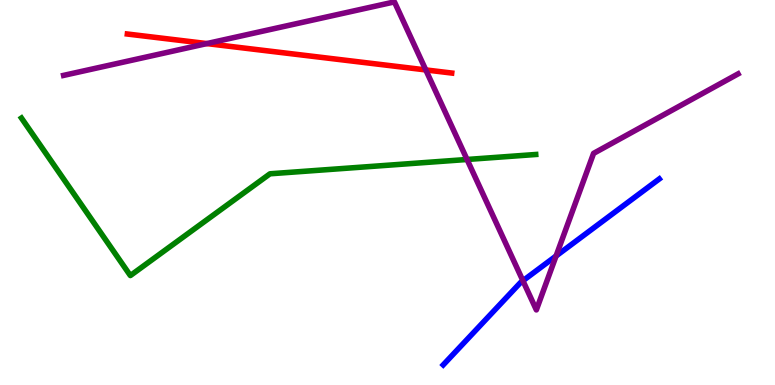[{'lines': ['blue', 'red'], 'intersections': []}, {'lines': ['green', 'red'], 'intersections': []}, {'lines': ['purple', 'red'], 'intersections': [{'x': 2.67, 'y': 8.87}, {'x': 5.49, 'y': 8.18}]}, {'lines': ['blue', 'green'], 'intersections': []}, {'lines': ['blue', 'purple'], 'intersections': [{'x': 6.75, 'y': 2.71}, {'x': 7.18, 'y': 3.35}]}, {'lines': ['green', 'purple'], 'intersections': [{'x': 6.03, 'y': 5.86}]}]